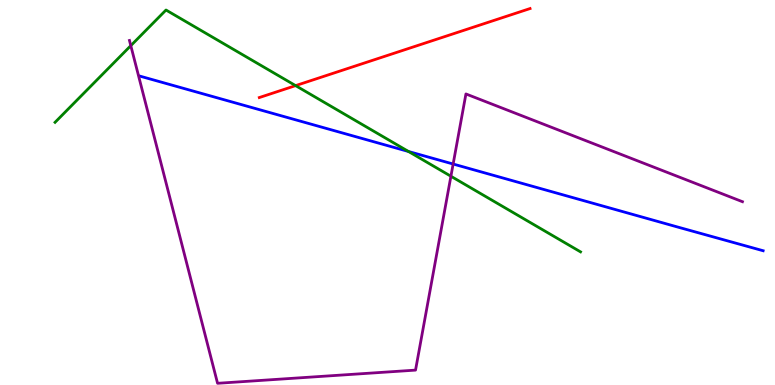[{'lines': ['blue', 'red'], 'intersections': []}, {'lines': ['green', 'red'], 'intersections': [{'x': 3.81, 'y': 7.78}]}, {'lines': ['purple', 'red'], 'intersections': []}, {'lines': ['blue', 'green'], 'intersections': [{'x': 5.27, 'y': 6.07}]}, {'lines': ['blue', 'purple'], 'intersections': [{'x': 5.85, 'y': 5.74}]}, {'lines': ['green', 'purple'], 'intersections': [{'x': 1.69, 'y': 8.81}, {'x': 5.82, 'y': 5.42}]}]